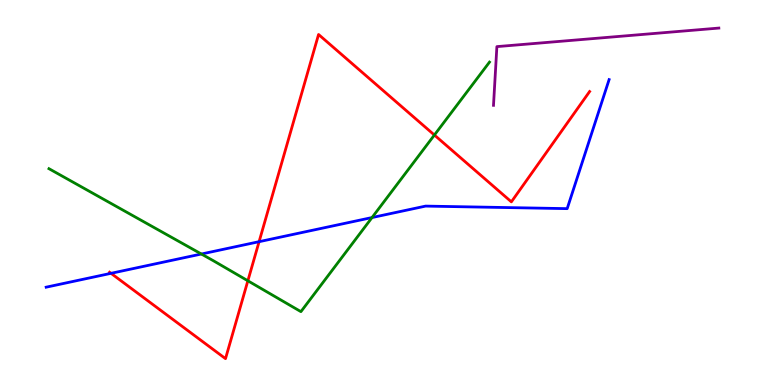[{'lines': ['blue', 'red'], 'intersections': [{'x': 1.43, 'y': 2.9}, {'x': 3.34, 'y': 3.72}]}, {'lines': ['green', 'red'], 'intersections': [{'x': 3.2, 'y': 2.71}, {'x': 5.61, 'y': 6.49}]}, {'lines': ['purple', 'red'], 'intersections': []}, {'lines': ['blue', 'green'], 'intersections': [{'x': 2.6, 'y': 3.4}, {'x': 4.8, 'y': 4.35}]}, {'lines': ['blue', 'purple'], 'intersections': []}, {'lines': ['green', 'purple'], 'intersections': []}]